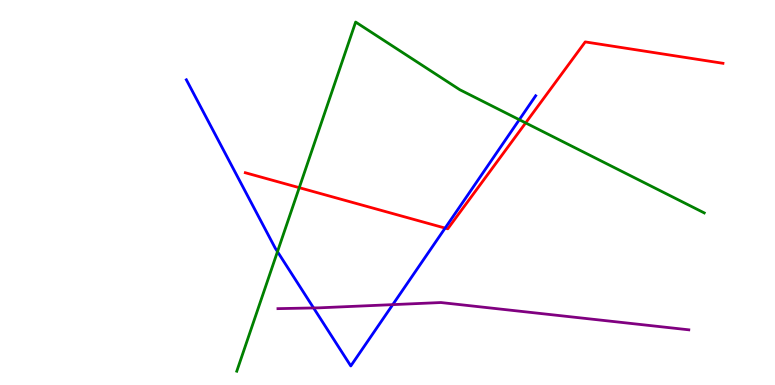[{'lines': ['blue', 'red'], 'intersections': [{'x': 5.74, 'y': 4.08}]}, {'lines': ['green', 'red'], 'intersections': [{'x': 3.86, 'y': 5.13}, {'x': 6.78, 'y': 6.81}]}, {'lines': ['purple', 'red'], 'intersections': []}, {'lines': ['blue', 'green'], 'intersections': [{'x': 3.58, 'y': 3.46}, {'x': 6.7, 'y': 6.89}]}, {'lines': ['blue', 'purple'], 'intersections': [{'x': 4.05, 'y': 2.0}, {'x': 5.07, 'y': 2.09}]}, {'lines': ['green', 'purple'], 'intersections': []}]